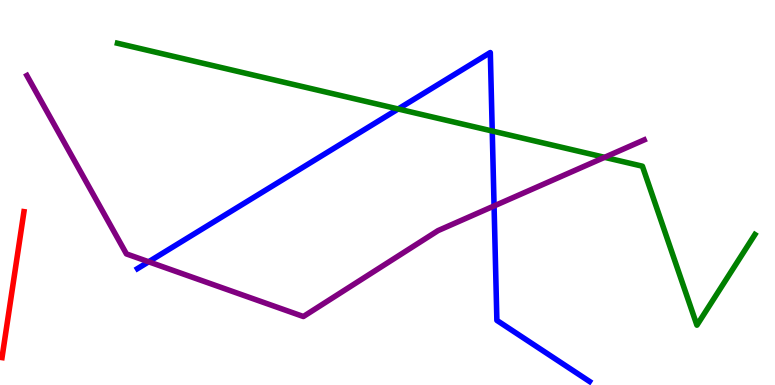[{'lines': ['blue', 'red'], 'intersections': []}, {'lines': ['green', 'red'], 'intersections': []}, {'lines': ['purple', 'red'], 'intersections': []}, {'lines': ['blue', 'green'], 'intersections': [{'x': 5.14, 'y': 7.17}, {'x': 6.35, 'y': 6.6}]}, {'lines': ['blue', 'purple'], 'intersections': [{'x': 1.92, 'y': 3.2}, {'x': 6.38, 'y': 4.65}]}, {'lines': ['green', 'purple'], 'intersections': [{'x': 7.8, 'y': 5.91}]}]